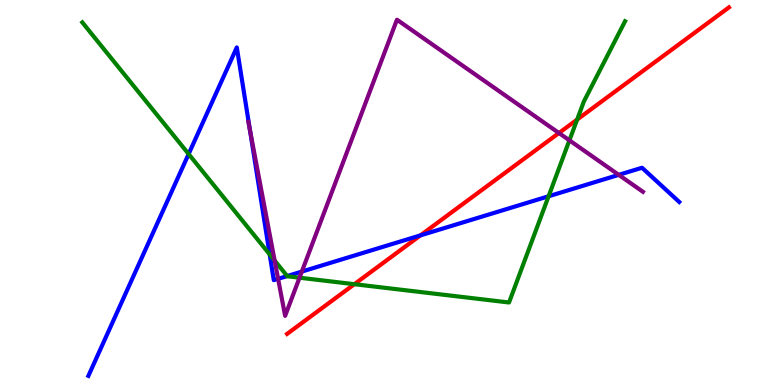[{'lines': ['blue', 'red'], 'intersections': [{'x': 5.42, 'y': 3.89}]}, {'lines': ['green', 'red'], 'intersections': [{'x': 4.57, 'y': 2.62}, {'x': 7.45, 'y': 6.89}]}, {'lines': ['purple', 'red'], 'intersections': [{'x': 7.21, 'y': 6.54}]}, {'lines': ['blue', 'green'], 'intersections': [{'x': 2.43, 'y': 6.0}, {'x': 3.48, 'y': 3.39}, {'x': 3.71, 'y': 2.83}, {'x': 7.08, 'y': 4.9}]}, {'lines': ['blue', 'purple'], 'intersections': [{'x': 3.22, 'y': 6.63}, {'x': 3.59, 'y': 2.76}, {'x': 3.89, 'y': 2.95}, {'x': 7.98, 'y': 5.46}]}, {'lines': ['green', 'purple'], 'intersections': [{'x': 3.54, 'y': 3.23}, {'x': 3.86, 'y': 2.79}, {'x': 7.35, 'y': 6.35}]}]